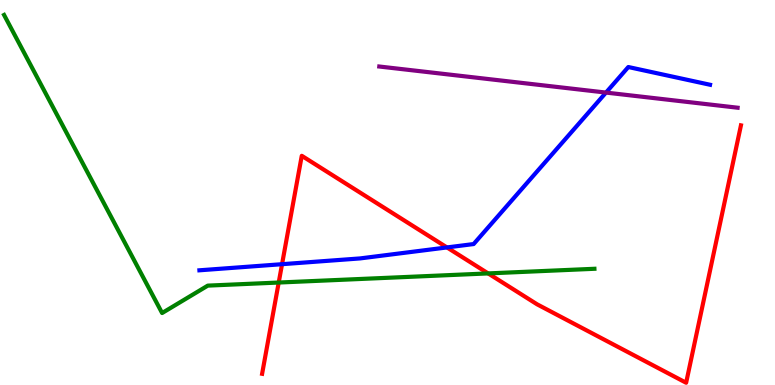[{'lines': ['blue', 'red'], 'intersections': [{'x': 3.64, 'y': 3.14}, {'x': 5.77, 'y': 3.57}]}, {'lines': ['green', 'red'], 'intersections': [{'x': 3.6, 'y': 2.66}, {'x': 6.3, 'y': 2.9}]}, {'lines': ['purple', 'red'], 'intersections': []}, {'lines': ['blue', 'green'], 'intersections': []}, {'lines': ['blue', 'purple'], 'intersections': [{'x': 7.82, 'y': 7.6}]}, {'lines': ['green', 'purple'], 'intersections': []}]